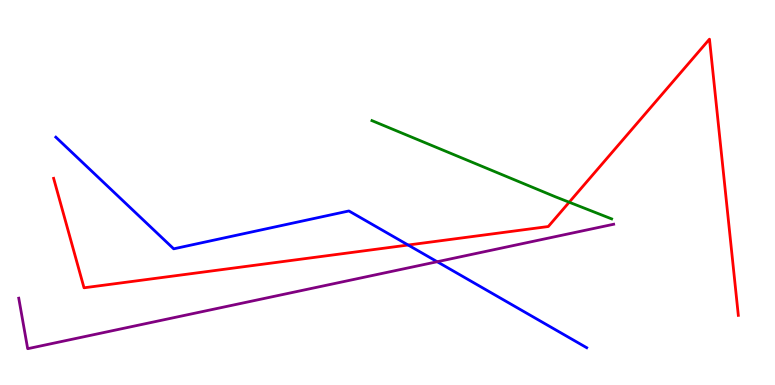[{'lines': ['blue', 'red'], 'intersections': [{'x': 5.27, 'y': 3.64}]}, {'lines': ['green', 'red'], 'intersections': [{'x': 7.34, 'y': 4.75}]}, {'lines': ['purple', 'red'], 'intersections': []}, {'lines': ['blue', 'green'], 'intersections': []}, {'lines': ['blue', 'purple'], 'intersections': [{'x': 5.64, 'y': 3.2}]}, {'lines': ['green', 'purple'], 'intersections': []}]